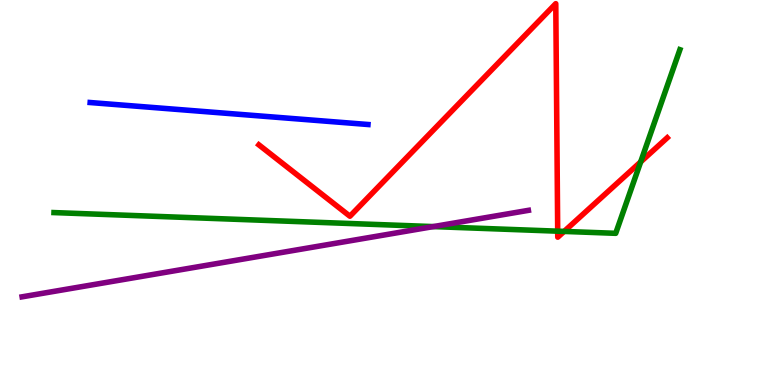[{'lines': ['blue', 'red'], 'intersections': []}, {'lines': ['green', 'red'], 'intersections': [{'x': 7.2, 'y': 4.0}, {'x': 7.28, 'y': 3.99}, {'x': 8.27, 'y': 5.8}]}, {'lines': ['purple', 'red'], 'intersections': []}, {'lines': ['blue', 'green'], 'intersections': []}, {'lines': ['blue', 'purple'], 'intersections': []}, {'lines': ['green', 'purple'], 'intersections': [{'x': 5.59, 'y': 4.11}]}]